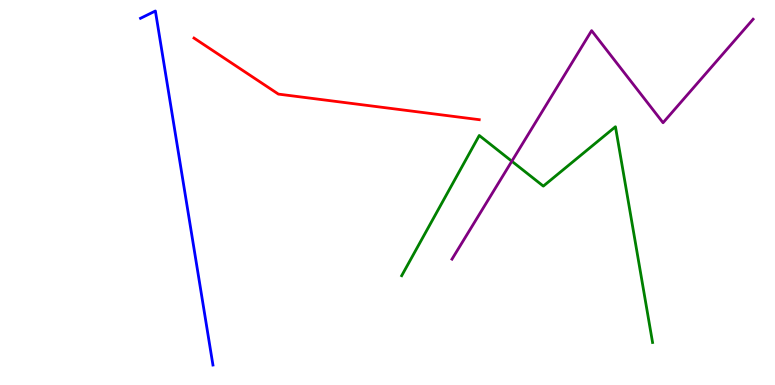[{'lines': ['blue', 'red'], 'intersections': []}, {'lines': ['green', 'red'], 'intersections': []}, {'lines': ['purple', 'red'], 'intersections': []}, {'lines': ['blue', 'green'], 'intersections': []}, {'lines': ['blue', 'purple'], 'intersections': []}, {'lines': ['green', 'purple'], 'intersections': [{'x': 6.6, 'y': 5.81}]}]